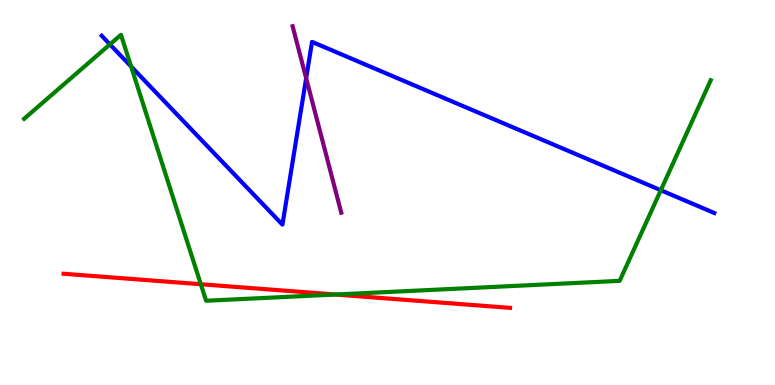[{'lines': ['blue', 'red'], 'intersections': []}, {'lines': ['green', 'red'], 'intersections': [{'x': 2.59, 'y': 2.62}, {'x': 4.33, 'y': 2.35}]}, {'lines': ['purple', 'red'], 'intersections': []}, {'lines': ['blue', 'green'], 'intersections': [{'x': 1.42, 'y': 8.85}, {'x': 1.69, 'y': 8.27}, {'x': 8.53, 'y': 5.06}]}, {'lines': ['blue', 'purple'], 'intersections': [{'x': 3.95, 'y': 7.97}]}, {'lines': ['green', 'purple'], 'intersections': []}]